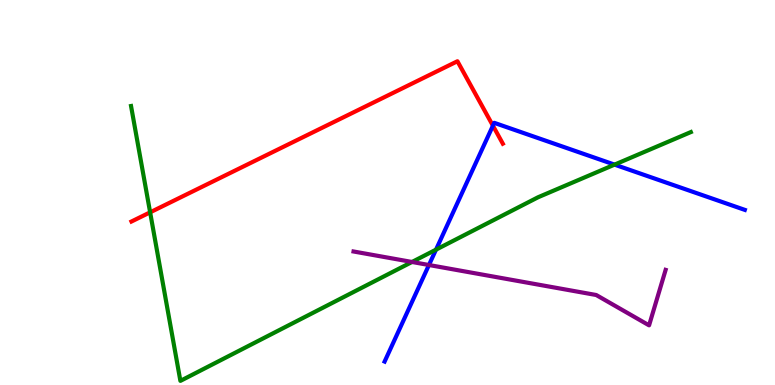[{'lines': ['blue', 'red'], 'intersections': [{'x': 6.36, 'y': 6.74}]}, {'lines': ['green', 'red'], 'intersections': [{'x': 1.94, 'y': 4.48}]}, {'lines': ['purple', 'red'], 'intersections': []}, {'lines': ['blue', 'green'], 'intersections': [{'x': 5.63, 'y': 3.52}, {'x': 7.93, 'y': 5.72}]}, {'lines': ['blue', 'purple'], 'intersections': [{'x': 5.53, 'y': 3.12}]}, {'lines': ['green', 'purple'], 'intersections': [{'x': 5.32, 'y': 3.2}]}]